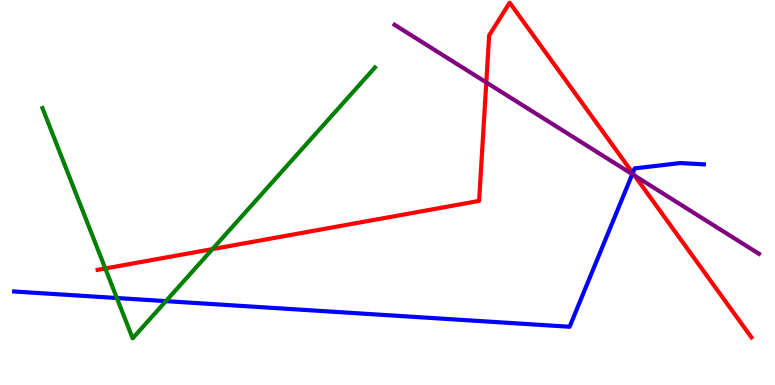[{'lines': ['blue', 'red'], 'intersections': [{'x': 8.16, 'y': 5.5}]}, {'lines': ['green', 'red'], 'intersections': [{'x': 1.36, 'y': 3.03}, {'x': 2.74, 'y': 3.53}]}, {'lines': ['purple', 'red'], 'intersections': [{'x': 6.27, 'y': 7.86}, {'x': 8.19, 'y': 5.44}]}, {'lines': ['blue', 'green'], 'intersections': [{'x': 1.51, 'y': 2.26}, {'x': 2.14, 'y': 2.18}]}, {'lines': ['blue', 'purple'], 'intersections': [{'x': 8.16, 'y': 5.48}]}, {'lines': ['green', 'purple'], 'intersections': []}]